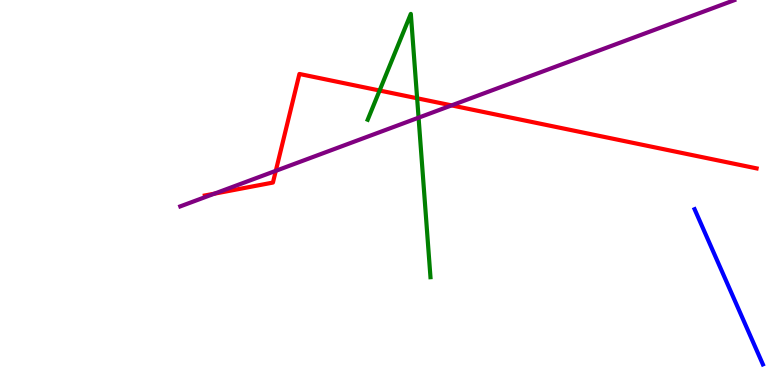[{'lines': ['blue', 'red'], 'intersections': []}, {'lines': ['green', 'red'], 'intersections': [{'x': 4.9, 'y': 7.65}, {'x': 5.38, 'y': 7.45}]}, {'lines': ['purple', 'red'], 'intersections': [{'x': 2.77, 'y': 4.97}, {'x': 3.56, 'y': 5.56}, {'x': 5.83, 'y': 7.26}]}, {'lines': ['blue', 'green'], 'intersections': []}, {'lines': ['blue', 'purple'], 'intersections': []}, {'lines': ['green', 'purple'], 'intersections': [{'x': 5.4, 'y': 6.94}]}]